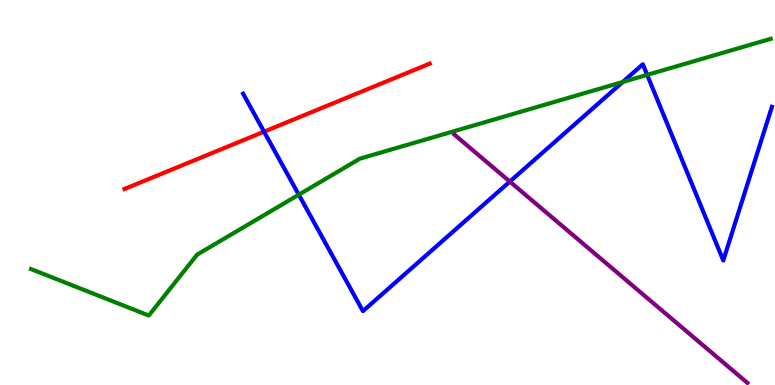[{'lines': ['blue', 'red'], 'intersections': [{'x': 3.41, 'y': 6.58}]}, {'lines': ['green', 'red'], 'intersections': []}, {'lines': ['purple', 'red'], 'intersections': []}, {'lines': ['blue', 'green'], 'intersections': [{'x': 3.86, 'y': 4.94}, {'x': 8.04, 'y': 7.87}, {'x': 8.35, 'y': 8.06}]}, {'lines': ['blue', 'purple'], 'intersections': [{'x': 6.58, 'y': 5.28}]}, {'lines': ['green', 'purple'], 'intersections': []}]